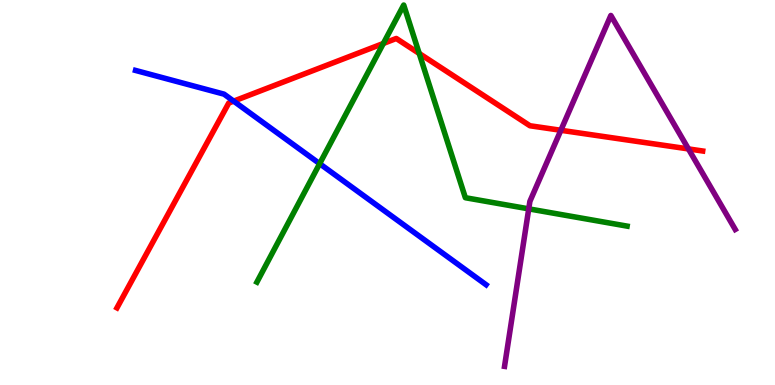[{'lines': ['blue', 'red'], 'intersections': [{'x': 3.02, 'y': 7.37}]}, {'lines': ['green', 'red'], 'intersections': [{'x': 4.95, 'y': 8.87}, {'x': 5.41, 'y': 8.61}]}, {'lines': ['purple', 'red'], 'intersections': [{'x': 7.24, 'y': 6.62}, {'x': 8.88, 'y': 6.13}]}, {'lines': ['blue', 'green'], 'intersections': [{'x': 4.12, 'y': 5.75}]}, {'lines': ['blue', 'purple'], 'intersections': []}, {'lines': ['green', 'purple'], 'intersections': [{'x': 6.82, 'y': 4.58}]}]